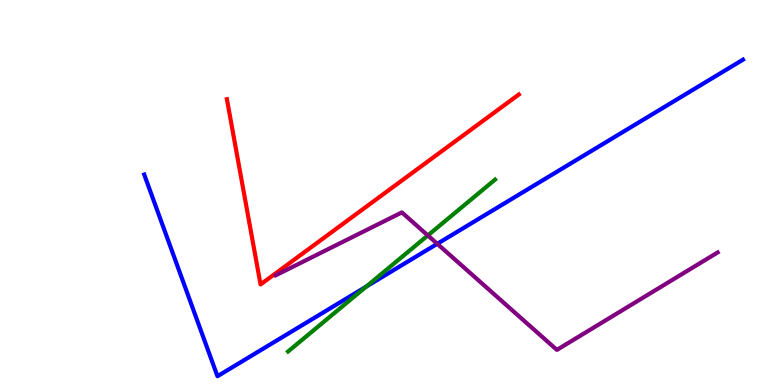[{'lines': ['blue', 'red'], 'intersections': []}, {'lines': ['green', 'red'], 'intersections': []}, {'lines': ['purple', 'red'], 'intersections': []}, {'lines': ['blue', 'green'], 'intersections': [{'x': 4.72, 'y': 2.55}]}, {'lines': ['blue', 'purple'], 'intersections': [{'x': 5.64, 'y': 3.67}]}, {'lines': ['green', 'purple'], 'intersections': [{'x': 5.52, 'y': 3.88}]}]